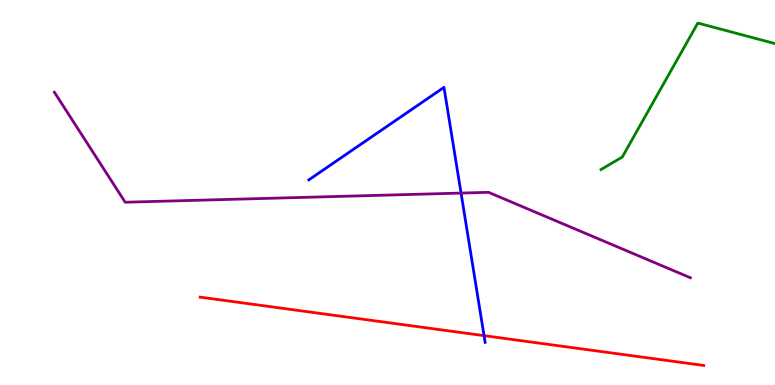[{'lines': ['blue', 'red'], 'intersections': [{'x': 6.25, 'y': 1.28}]}, {'lines': ['green', 'red'], 'intersections': []}, {'lines': ['purple', 'red'], 'intersections': []}, {'lines': ['blue', 'green'], 'intersections': []}, {'lines': ['blue', 'purple'], 'intersections': [{'x': 5.95, 'y': 4.98}]}, {'lines': ['green', 'purple'], 'intersections': []}]